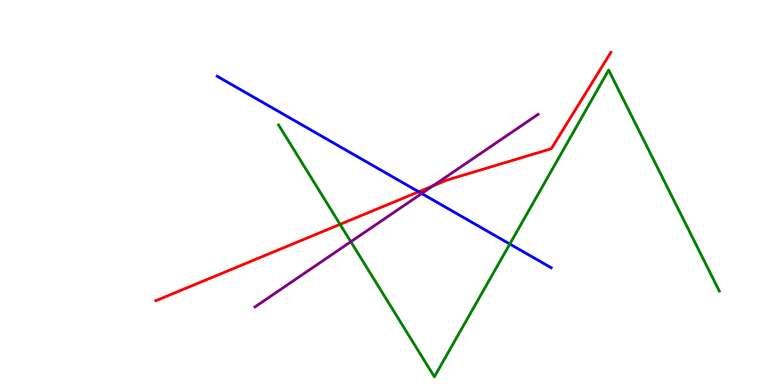[{'lines': ['blue', 'red'], 'intersections': [{'x': 5.4, 'y': 5.02}]}, {'lines': ['green', 'red'], 'intersections': [{'x': 4.39, 'y': 4.17}]}, {'lines': ['purple', 'red'], 'intersections': [{'x': 5.59, 'y': 5.17}]}, {'lines': ['blue', 'green'], 'intersections': [{'x': 6.58, 'y': 3.66}]}, {'lines': ['blue', 'purple'], 'intersections': [{'x': 5.44, 'y': 4.97}]}, {'lines': ['green', 'purple'], 'intersections': [{'x': 4.53, 'y': 3.72}]}]